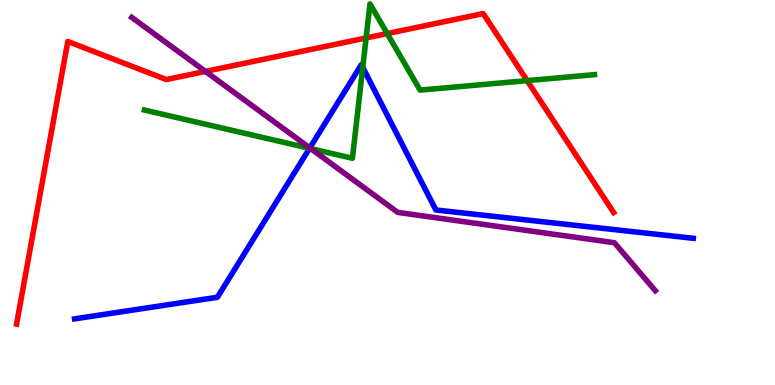[{'lines': ['blue', 'red'], 'intersections': []}, {'lines': ['green', 'red'], 'intersections': [{'x': 4.72, 'y': 9.01}, {'x': 5.0, 'y': 9.13}, {'x': 6.8, 'y': 7.91}]}, {'lines': ['purple', 'red'], 'intersections': [{'x': 2.65, 'y': 8.15}]}, {'lines': ['blue', 'green'], 'intersections': [{'x': 3.99, 'y': 6.15}, {'x': 4.68, 'y': 8.25}]}, {'lines': ['blue', 'purple'], 'intersections': [{'x': 4.0, 'y': 6.16}]}, {'lines': ['green', 'purple'], 'intersections': [{'x': 4.01, 'y': 6.14}]}]